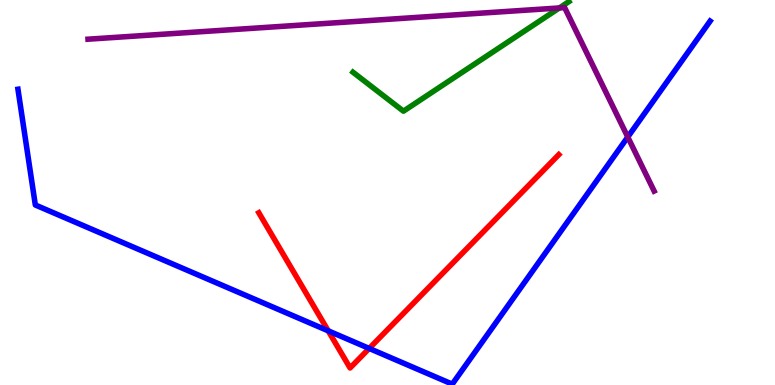[{'lines': ['blue', 'red'], 'intersections': [{'x': 4.24, 'y': 1.41}, {'x': 4.76, 'y': 0.95}]}, {'lines': ['green', 'red'], 'intersections': []}, {'lines': ['purple', 'red'], 'intersections': []}, {'lines': ['blue', 'green'], 'intersections': []}, {'lines': ['blue', 'purple'], 'intersections': [{'x': 8.1, 'y': 6.44}]}, {'lines': ['green', 'purple'], 'intersections': [{'x': 7.22, 'y': 9.79}]}]